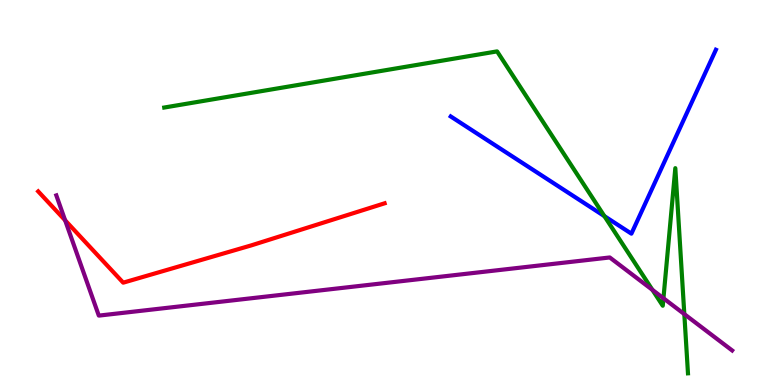[{'lines': ['blue', 'red'], 'intersections': []}, {'lines': ['green', 'red'], 'intersections': []}, {'lines': ['purple', 'red'], 'intersections': [{'x': 0.841, 'y': 4.28}]}, {'lines': ['blue', 'green'], 'intersections': [{'x': 7.8, 'y': 4.39}]}, {'lines': ['blue', 'purple'], 'intersections': []}, {'lines': ['green', 'purple'], 'intersections': [{'x': 8.42, 'y': 2.47}, {'x': 8.56, 'y': 2.25}, {'x': 8.83, 'y': 1.84}]}]